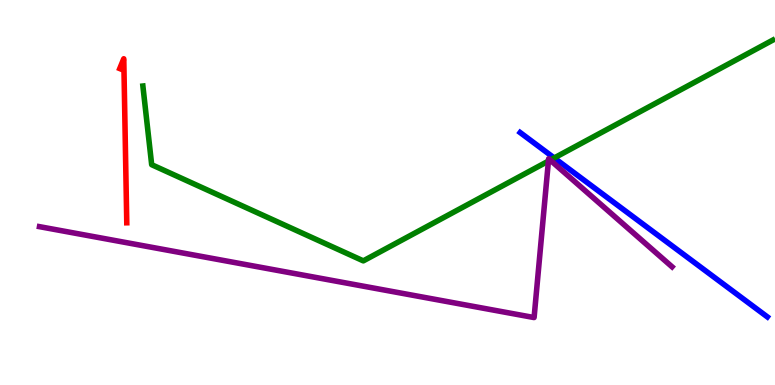[{'lines': ['blue', 'red'], 'intersections': []}, {'lines': ['green', 'red'], 'intersections': []}, {'lines': ['purple', 'red'], 'intersections': []}, {'lines': ['blue', 'green'], 'intersections': [{'x': 7.15, 'y': 5.9}]}, {'lines': ['blue', 'purple'], 'intersections': []}, {'lines': ['green', 'purple'], 'intersections': [{'x': 7.08, 'y': 5.82}, {'x': 7.1, 'y': 5.84}]}]